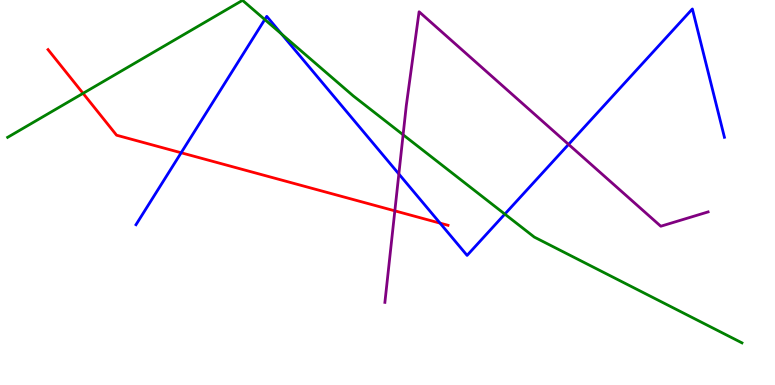[{'lines': ['blue', 'red'], 'intersections': [{'x': 2.34, 'y': 6.03}, {'x': 5.68, 'y': 4.2}]}, {'lines': ['green', 'red'], 'intersections': [{'x': 1.07, 'y': 7.58}]}, {'lines': ['purple', 'red'], 'intersections': [{'x': 5.09, 'y': 4.52}]}, {'lines': ['blue', 'green'], 'intersections': [{'x': 3.42, 'y': 9.49}, {'x': 3.63, 'y': 9.12}, {'x': 6.51, 'y': 4.44}]}, {'lines': ['blue', 'purple'], 'intersections': [{'x': 5.15, 'y': 5.48}, {'x': 7.34, 'y': 6.25}]}, {'lines': ['green', 'purple'], 'intersections': [{'x': 5.2, 'y': 6.5}]}]